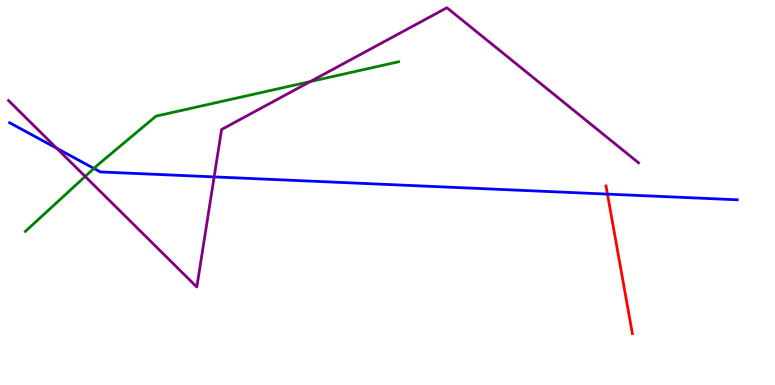[{'lines': ['blue', 'red'], 'intersections': [{'x': 7.84, 'y': 4.96}]}, {'lines': ['green', 'red'], 'intersections': []}, {'lines': ['purple', 'red'], 'intersections': []}, {'lines': ['blue', 'green'], 'intersections': [{'x': 1.21, 'y': 5.62}]}, {'lines': ['blue', 'purple'], 'intersections': [{'x': 0.732, 'y': 6.15}, {'x': 2.76, 'y': 5.41}]}, {'lines': ['green', 'purple'], 'intersections': [{'x': 1.1, 'y': 5.42}, {'x': 4.0, 'y': 7.88}]}]